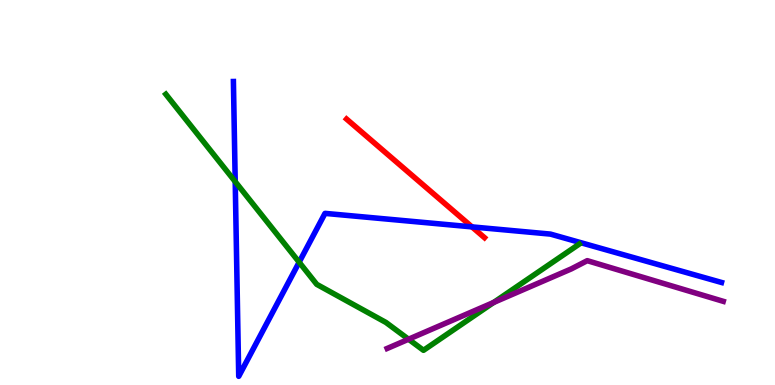[{'lines': ['blue', 'red'], 'intersections': [{'x': 6.09, 'y': 4.11}]}, {'lines': ['green', 'red'], 'intersections': []}, {'lines': ['purple', 'red'], 'intersections': []}, {'lines': ['blue', 'green'], 'intersections': [{'x': 3.04, 'y': 5.28}, {'x': 3.86, 'y': 3.19}]}, {'lines': ['blue', 'purple'], 'intersections': []}, {'lines': ['green', 'purple'], 'intersections': [{'x': 5.27, 'y': 1.19}, {'x': 6.37, 'y': 2.14}]}]